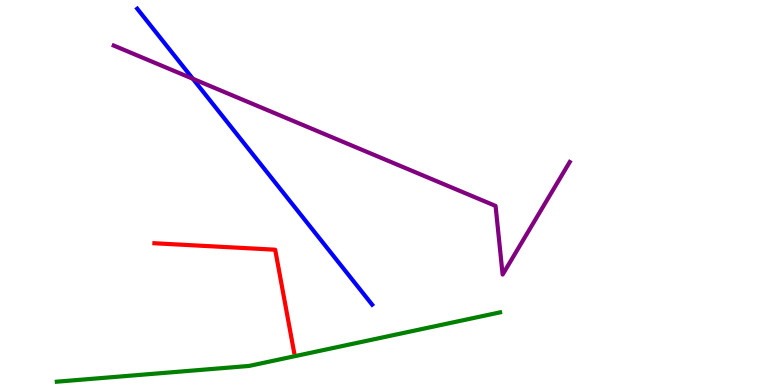[{'lines': ['blue', 'red'], 'intersections': []}, {'lines': ['green', 'red'], 'intersections': []}, {'lines': ['purple', 'red'], 'intersections': []}, {'lines': ['blue', 'green'], 'intersections': []}, {'lines': ['blue', 'purple'], 'intersections': [{'x': 2.49, 'y': 7.95}]}, {'lines': ['green', 'purple'], 'intersections': []}]